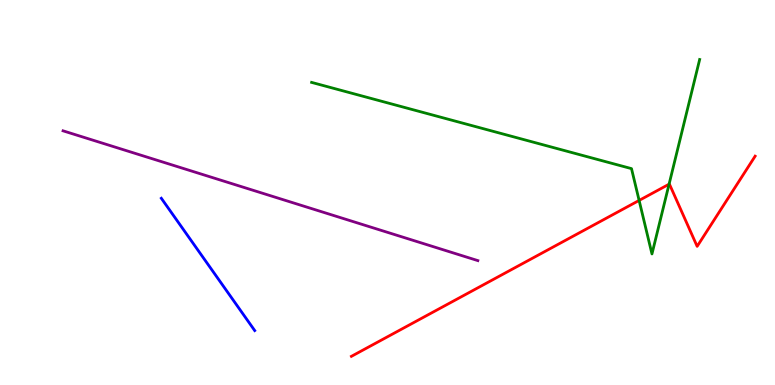[{'lines': ['blue', 'red'], 'intersections': []}, {'lines': ['green', 'red'], 'intersections': [{'x': 8.25, 'y': 4.79}, {'x': 8.63, 'y': 5.22}]}, {'lines': ['purple', 'red'], 'intersections': []}, {'lines': ['blue', 'green'], 'intersections': []}, {'lines': ['blue', 'purple'], 'intersections': []}, {'lines': ['green', 'purple'], 'intersections': []}]